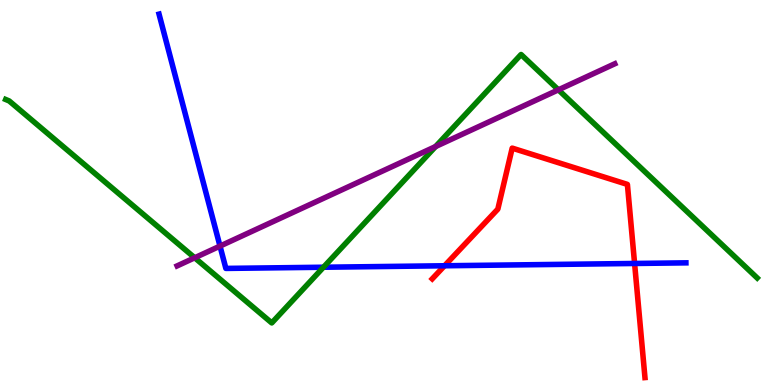[{'lines': ['blue', 'red'], 'intersections': [{'x': 5.74, 'y': 3.1}, {'x': 8.19, 'y': 3.16}]}, {'lines': ['green', 'red'], 'intersections': []}, {'lines': ['purple', 'red'], 'intersections': []}, {'lines': ['blue', 'green'], 'intersections': [{'x': 4.17, 'y': 3.06}]}, {'lines': ['blue', 'purple'], 'intersections': [{'x': 2.84, 'y': 3.61}]}, {'lines': ['green', 'purple'], 'intersections': [{'x': 2.51, 'y': 3.3}, {'x': 5.62, 'y': 6.19}, {'x': 7.2, 'y': 7.67}]}]